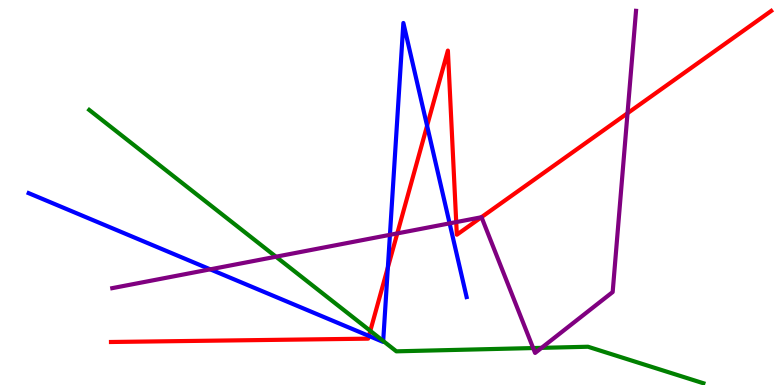[{'lines': ['blue', 'red'], 'intersections': [{'x': 4.76, 'y': 1.27}, {'x': 5.0, 'y': 3.05}, {'x': 5.51, 'y': 6.73}]}, {'lines': ['green', 'red'], 'intersections': [{'x': 4.78, 'y': 1.41}]}, {'lines': ['purple', 'red'], 'intersections': [{'x': 5.13, 'y': 3.94}, {'x': 5.89, 'y': 4.23}, {'x': 6.21, 'y': 4.36}, {'x': 8.1, 'y': 7.06}]}, {'lines': ['blue', 'green'], 'intersections': [{'x': 4.94, 'y': 1.14}]}, {'lines': ['blue', 'purple'], 'intersections': [{'x': 2.71, 'y': 3.0}, {'x': 5.03, 'y': 3.9}, {'x': 5.8, 'y': 4.2}]}, {'lines': ['green', 'purple'], 'intersections': [{'x': 3.56, 'y': 3.33}, {'x': 6.88, 'y': 0.96}, {'x': 6.99, 'y': 0.965}]}]